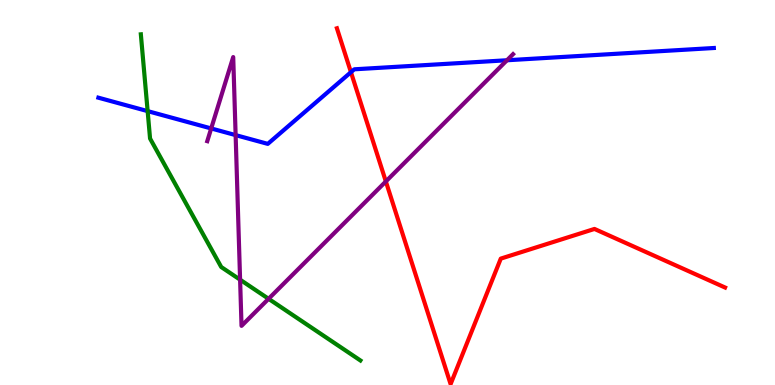[{'lines': ['blue', 'red'], 'intersections': [{'x': 4.53, 'y': 8.12}]}, {'lines': ['green', 'red'], 'intersections': []}, {'lines': ['purple', 'red'], 'intersections': [{'x': 4.98, 'y': 5.29}]}, {'lines': ['blue', 'green'], 'intersections': [{'x': 1.91, 'y': 7.11}]}, {'lines': ['blue', 'purple'], 'intersections': [{'x': 2.73, 'y': 6.66}, {'x': 3.04, 'y': 6.49}, {'x': 6.54, 'y': 8.43}]}, {'lines': ['green', 'purple'], 'intersections': [{'x': 3.1, 'y': 2.74}, {'x': 3.47, 'y': 2.24}]}]